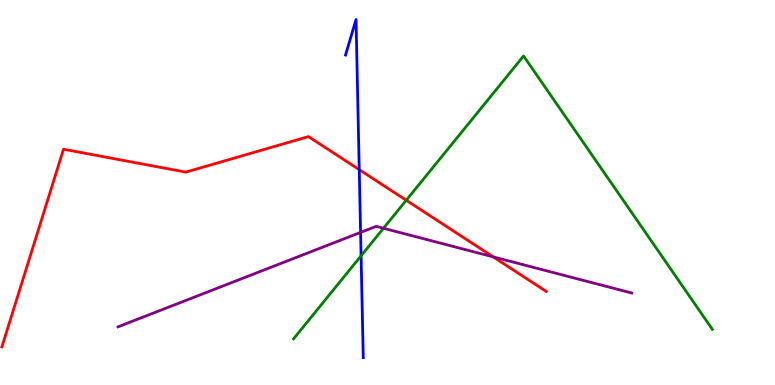[{'lines': ['blue', 'red'], 'intersections': [{'x': 4.64, 'y': 5.59}]}, {'lines': ['green', 'red'], 'intersections': [{'x': 5.24, 'y': 4.8}]}, {'lines': ['purple', 'red'], 'intersections': [{'x': 6.36, 'y': 3.33}]}, {'lines': ['blue', 'green'], 'intersections': [{'x': 4.66, 'y': 3.36}]}, {'lines': ['blue', 'purple'], 'intersections': [{'x': 4.65, 'y': 3.96}]}, {'lines': ['green', 'purple'], 'intersections': [{'x': 4.95, 'y': 4.07}]}]